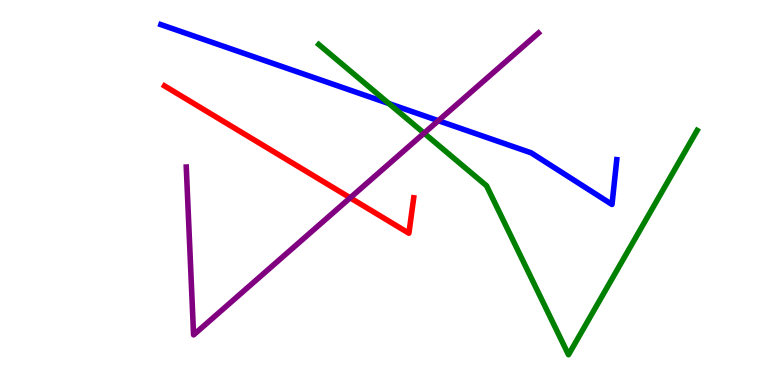[{'lines': ['blue', 'red'], 'intersections': []}, {'lines': ['green', 'red'], 'intersections': []}, {'lines': ['purple', 'red'], 'intersections': [{'x': 4.52, 'y': 4.86}]}, {'lines': ['blue', 'green'], 'intersections': [{'x': 5.02, 'y': 7.31}]}, {'lines': ['blue', 'purple'], 'intersections': [{'x': 5.66, 'y': 6.87}]}, {'lines': ['green', 'purple'], 'intersections': [{'x': 5.47, 'y': 6.54}]}]